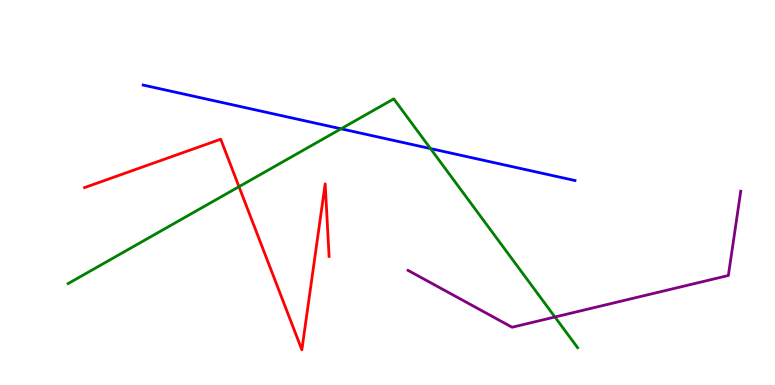[{'lines': ['blue', 'red'], 'intersections': []}, {'lines': ['green', 'red'], 'intersections': [{'x': 3.08, 'y': 5.15}]}, {'lines': ['purple', 'red'], 'intersections': []}, {'lines': ['blue', 'green'], 'intersections': [{'x': 4.4, 'y': 6.65}, {'x': 5.55, 'y': 6.14}]}, {'lines': ['blue', 'purple'], 'intersections': []}, {'lines': ['green', 'purple'], 'intersections': [{'x': 7.16, 'y': 1.77}]}]